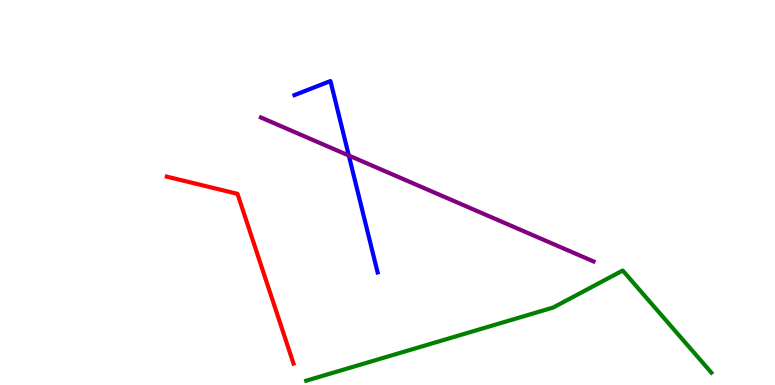[{'lines': ['blue', 'red'], 'intersections': []}, {'lines': ['green', 'red'], 'intersections': []}, {'lines': ['purple', 'red'], 'intersections': []}, {'lines': ['blue', 'green'], 'intersections': []}, {'lines': ['blue', 'purple'], 'intersections': [{'x': 4.5, 'y': 5.96}]}, {'lines': ['green', 'purple'], 'intersections': []}]